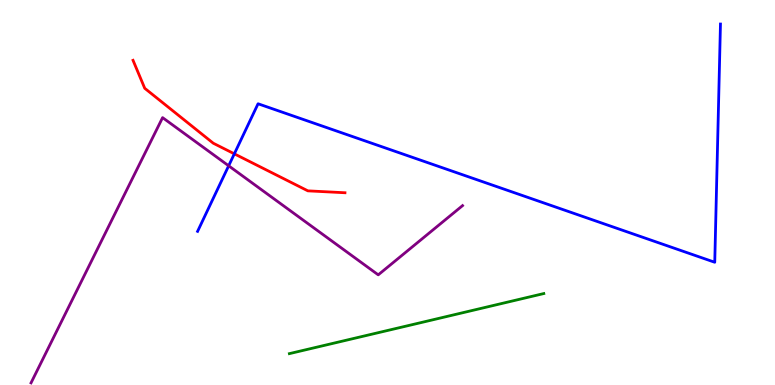[{'lines': ['blue', 'red'], 'intersections': [{'x': 3.02, 'y': 6.0}]}, {'lines': ['green', 'red'], 'intersections': []}, {'lines': ['purple', 'red'], 'intersections': []}, {'lines': ['blue', 'green'], 'intersections': []}, {'lines': ['blue', 'purple'], 'intersections': [{'x': 2.95, 'y': 5.69}]}, {'lines': ['green', 'purple'], 'intersections': []}]